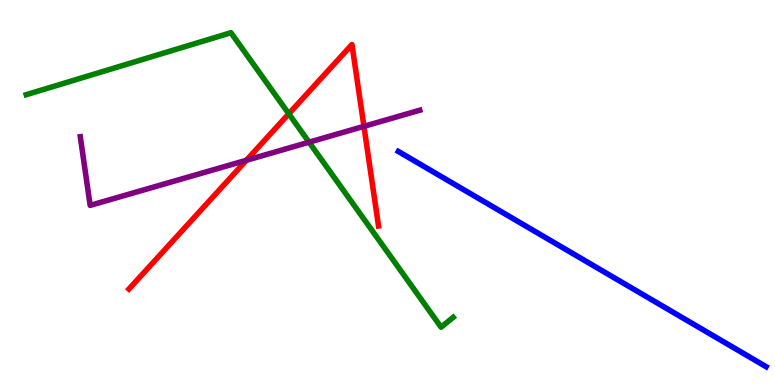[{'lines': ['blue', 'red'], 'intersections': []}, {'lines': ['green', 'red'], 'intersections': [{'x': 3.73, 'y': 7.04}]}, {'lines': ['purple', 'red'], 'intersections': [{'x': 3.18, 'y': 5.84}, {'x': 4.7, 'y': 6.72}]}, {'lines': ['blue', 'green'], 'intersections': []}, {'lines': ['blue', 'purple'], 'intersections': []}, {'lines': ['green', 'purple'], 'intersections': [{'x': 3.99, 'y': 6.31}]}]